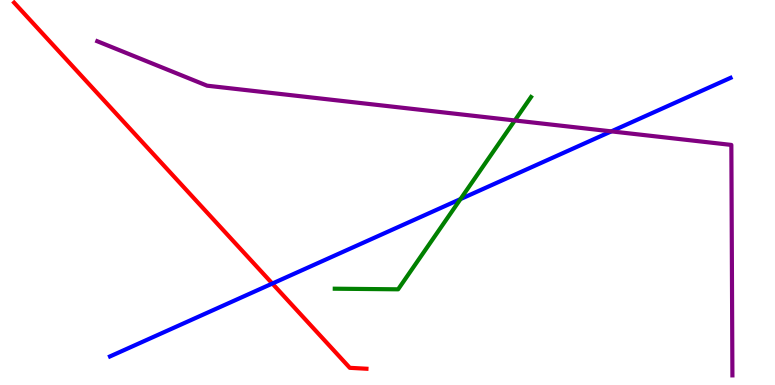[{'lines': ['blue', 'red'], 'intersections': [{'x': 3.51, 'y': 2.64}]}, {'lines': ['green', 'red'], 'intersections': []}, {'lines': ['purple', 'red'], 'intersections': []}, {'lines': ['blue', 'green'], 'intersections': [{'x': 5.94, 'y': 4.83}]}, {'lines': ['blue', 'purple'], 'intersections': [{'x': 7.89, 'y': 6.59}]}, {'lines': ['green', 'purple'], 'intersections': [{'x': 6.64, 'y': 6.87}]}]